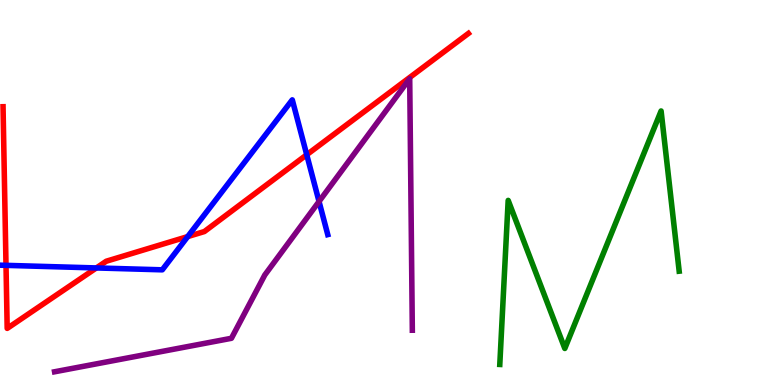[{'lines': ['blue', 'red'], 'intersections': [{'x': 0.0775, 'y': 3.11}, {'x': 1.24, 'y': 3.04}, {'x': 2.42, 'y': 3.85}, {'x': 3.96, 'y': 5.98}]}, {'lines': ['green', 'red'], 'intersections': []}, {'lines': ['purple', 'red'], 'intersections': []}, {'lines': ['blue', 'green'], 'intersections': []}, {'lines': ['blue', 'purple'], 'intersections': [{'x': 4.12, 'y': 4.77}]}, {'lines': ['green', 'purple'], 'intersections': []}]